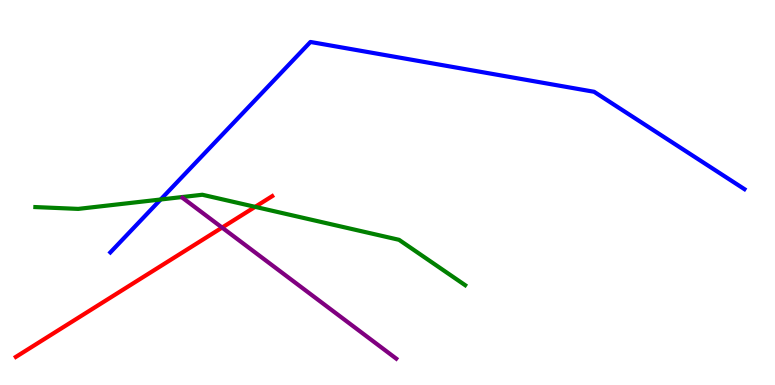[{'lines': ['blue', 'red'], 'intersections': []}, {'lines': ['green', 'red'], 'intersections': [{'x': 3.29, 'y': 4.63}]}, {'lines': ['purple', 'red'], 'intersections': [{'x': 2.87, 'y': 4.09}]}, {'lines': ['blue', 'green'], 'intersections': [{'x': 2.07, 'y': 4.82}]}, {'lines': ['blue', 'purple'], 'intersections': []}, {'lines': ['green', 'purple'], 'intersections': []}]